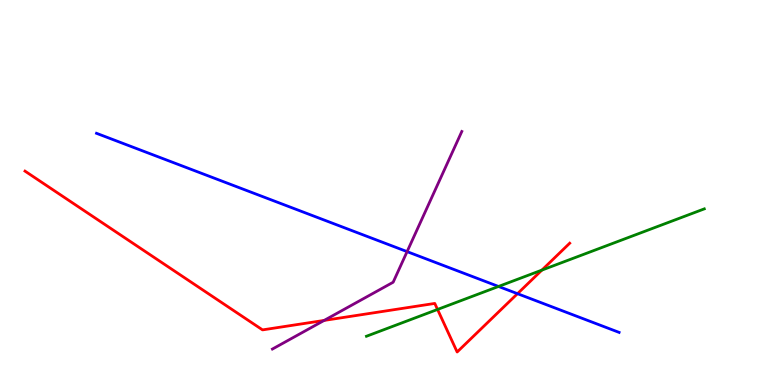[{'lines': ['blue', 'red'], 'intersections': [{'x': 6.68, 'y': 2.37}]}, {'lines': ['green', 'red'], 'intersections': [{'x': 5.65, 'y': 1.96}, {'x': 6.99, 'y': 2.98}]}, {'lines': ['purple', 'red'], 'intersections': [{'x': 4.18, 'y': 1.68}]}, {'lines': ['blue', 'green'], 'intersections': [{'x': 6.43, 'y': 2.56}]}, {'lines': ['blue', 'purple'], 'intersections': [{'x': 5.25, 'y': 3.46}]}, {'lines': ['green', 'purple'], 'intersections': []}]